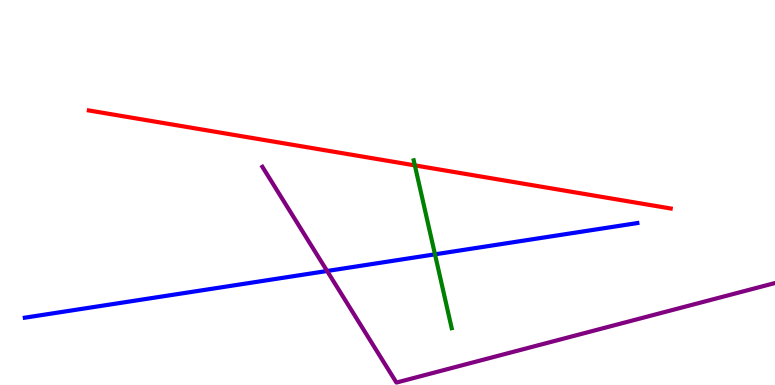[{'lines': ['blue', 'red'], 'intersections': []}, {'lines': ['green', 'red'], 'intersections': [{'x': 5.35, 'y': 5.7}]}, {'lines': ['purple', 'red'], 'intersections': []}, {'lines': ['blue', 'green'], 'intersections': [{'x': 5.61, 'y': 3.39}]}, {'lines': ['blue', 'purple'], 'intersections': [{'x': 4.22, 'y': 2.96}]}, {'lines': ['green', 'purple'], 'intersections': []}]